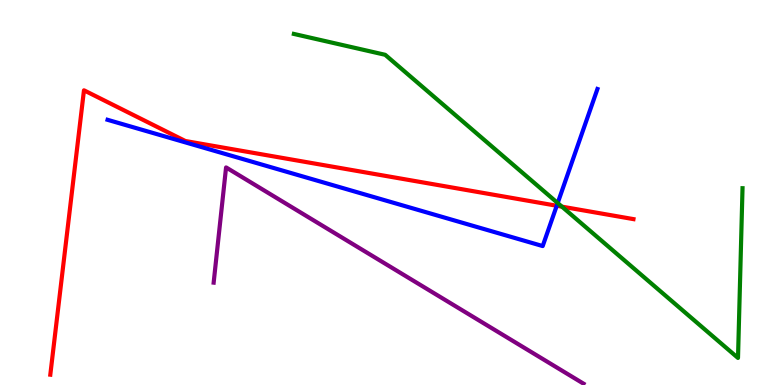[{'lines': ['blue', 'red'], 'intersections': [{'x': 7.18, 'y': 4.66}]}, {'lines': ['green', 'red'], 'intersections': [{'x': 7.25, 'y': 4.63}]}, {'lines': ['purple', 'red'], 'intersections': []}, {'lines': ['blue', 'green'], 'intersections': [{'x': 7.2, 'y': 4.73}]}, {'lines': ['blue', 'purple'], 'intersections': []}, {'lines': ['green', 'purple'], 'intersections': []}]